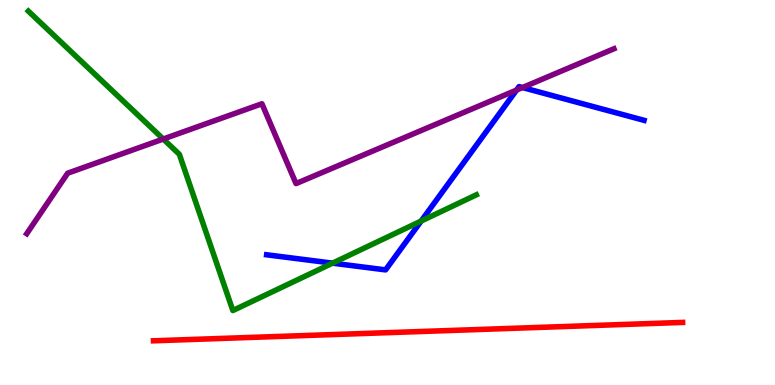[{'lines': ['blue', 'red'], 'intersections': []}, {'lines': ['green', 'red'], 'intersections': []}, {'lines': ['purple', 'red'], 'intersections': []}, {'lines': ['blue', 'green'], 'intersections': [{'x': 4.29, 'y': 3.16}, {'x': 5.43, 'y': 4.26}]}, {'lines': ['blue', 'purple'], 'intersections': [{'x': 6.67, 'y': 7.66}, {'x': 6.74, 'y': 7.73}]}, {'lines': ['green', 'purple'], 'intersections': [{'x': 2.11, 'y': 6.39}]}]